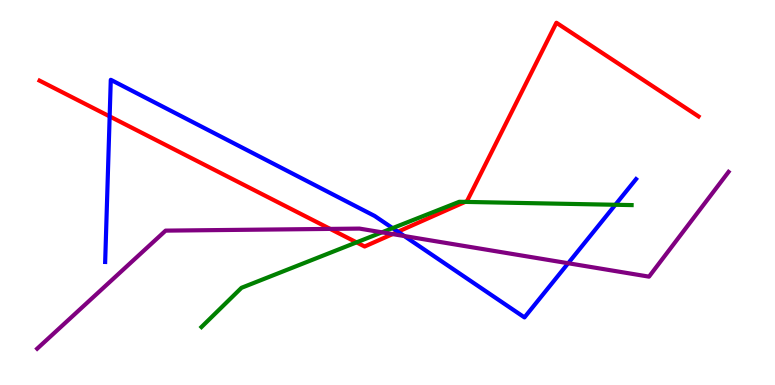[{'lines': ['blue', 'red'], 'intersections': [{'x': 1.41, 'y': 6.98}, {'x': 5.13, 'y': 3.98}]}, {'lines': ['green', 'red'], 'intersections': [{'x': 4.6, 'y': 3.7}, {'x': 6.0, 'y': 4.76}]}, {'lines': ['purple', 'red'], 'intersections': [{'x': 4.26, 'y': 4.05}, {'x': 5.07, 'y': 3.92}]}, {'lines': ['blue', 'green'], 'intersections': [{'x': 5.07, 'y': 4.07}, {'x': 7.94, 'y': 4.68}]}, {'lines': ['blue', 'purple'], 'intersections': [{'x': 5.22, 'y': 3.87}, {'x': 7.33, 'y': 3.16}]}, {'lines': ['green', 'purple'], 'intersections': [{'x': 4.93, 'y': 3.97}]}]